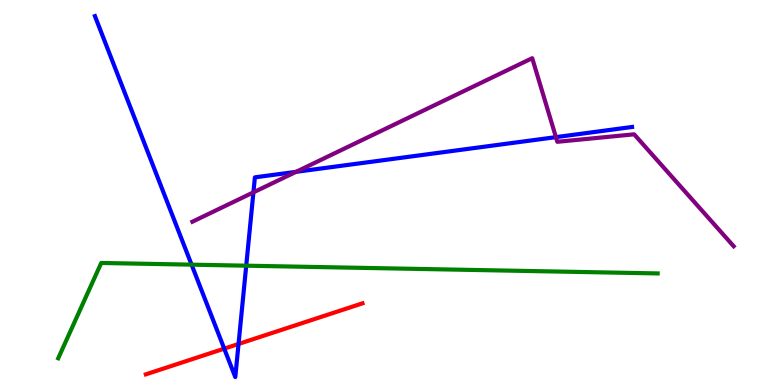[{'lines': ['blue', 'red'], 'intersections': [{'x': 2.89, 'y': 0.944}, {'x': 3.08, 'y': 1.07}]}, {'lines': ['green', 'red'], 'intersections': []}, {'lines': ['purple', 'red'], 'intersections': []}, {'lines': ['blue', 'green'], 'intersections': [{'x': 2.47, 'y': 3.13}, {'x': 3.18, 'y': 3.1}]}, {'lines': ['blue', 'purple'], 'intersections': [{'x': 3.27, 'y': 5.0}, {'x': 3.82, 'y': 5.54}, {'x': 7.17, 'y': 6.44}]}, {'lines': ['green', 'purple'], 'intersections': []}]